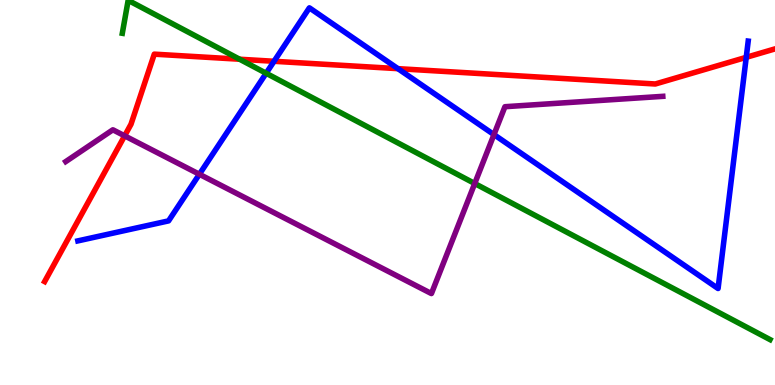[{'lines': ['blue', 'red'], 'intersections': [{'x': 3.54, 'y': 8.41}, {'x': 5.13, 'y': 8.22}, {'x': 9.63, 'y': 8.51}]}, {'lines': ['green', 'red'], 'intersections': [{'x': 3.09, 'y': 8.46}]}, {'lines': ['purple', 'red'], 'intersections': [{'x': 1.61, 'y': 6.47}]}, {'lines': ['blue', 'green'], 'intersections': [{'x': 3.43, 'y': 8.1}]}, {'lines': ['blue', 'purple'], 'intersections': [{'x': 2.57, 'y': 5.47}, {'x': 6.37, 'y': 6.5}]}, {'lines': ['green', 'purple'], 'intersections': [{'x': 6.13, 'y': 5.23}]}]